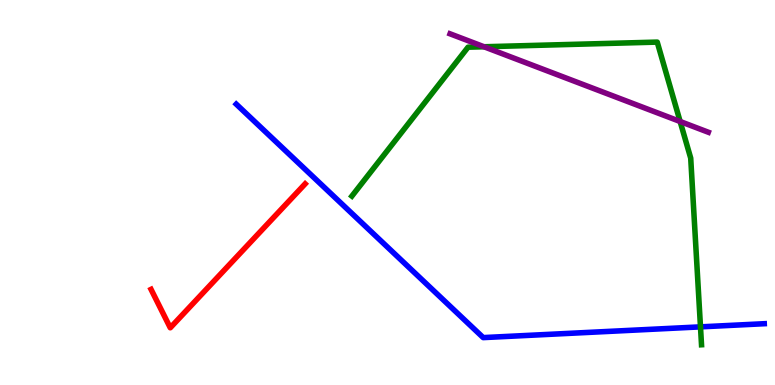[{'lines': ['blue', 'red'], 'intersections': []}, {'lines': ['green', 'red'], 'intersections': []}, {'lines': ['purple', 'red'], 'intersections': []}, {'lines': ['blue', 'green'], 'intersections': [{'x': 9.04, 'y': 1.51}]}, {'lines': ['blue', 'purple'], 'intersections': []}, {'lines': ['green', 'purple'], 'intersections': [{'x': 6.25, 'y': 8.79}, {'x': 8.78, 'y': 6.84}]}]